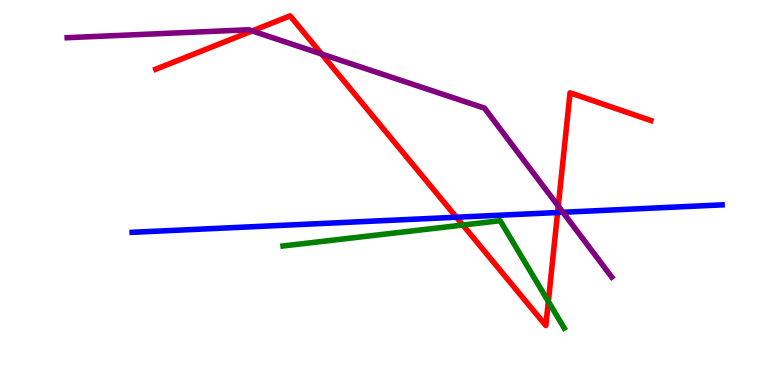[{'lines': ['blue', 'red'], 'intersections': [{'x': 5.89, 'y': 4.36}, {'x': 7.19, 'y': 4.48}]}, {'lines': ['green', 'red'], 'intersections': [{'x': 5.97, 'y': 4.15}, {'x': 7.08, 'y': 2.17}]}, {'lines': ['purple', 'red'], 'intersections': [{'x': 3.25, 'y': 9.2}, {'x': 4.15, 'y': 8.6}, {'x': 7.2, 'y': 4.65}]}, {'lines': ['blue', 'green'], 'intersections': []}, {'lines': ['blue', 'purple'], 'intersections': [{'x': 7.26, 'y': 4.49}]}, {'lines': ['green', 'purple'], 'intersections': []}]